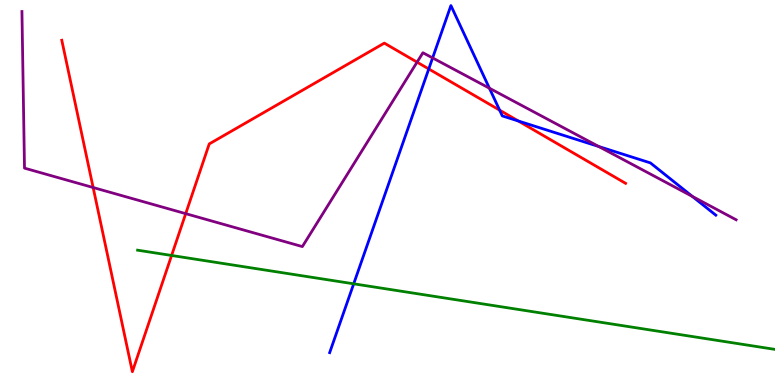[{'lines': ['blue', 'red'], 'intersections': [{'x': 5.53, 'y': 8.21}, {'x': 6.45, 'y': 7.14}, {'x': 6.69, 'y': 6.86}]}, {'lines': ['green', 'red'], 'intersections': [{'x': 2.21, 'y': 3.36}]}, {'lines': ['purple', 'red'], 'intersections': [{'x': 1.2, 'y': 5.13}, {'x': 2.4, 'y': 4.45}, {'x': 5.38, 'y': 8.39}]}, {'lines': ['blue', 'green'], 'intersections': [{'x': 4.56, 'y': 2.63}]}, {'lines': ['blue', 'purple'], 'intersections': [{'x': 5.58, 'y': 8.5}, {'x': 6.31, 'y': 7.71}, {'x': 7.73, 'y': 6.19}, {'x': 8.93, 'y': 4.9}]}, {'lines': ['green', 'purple'], 'intersections': []}]